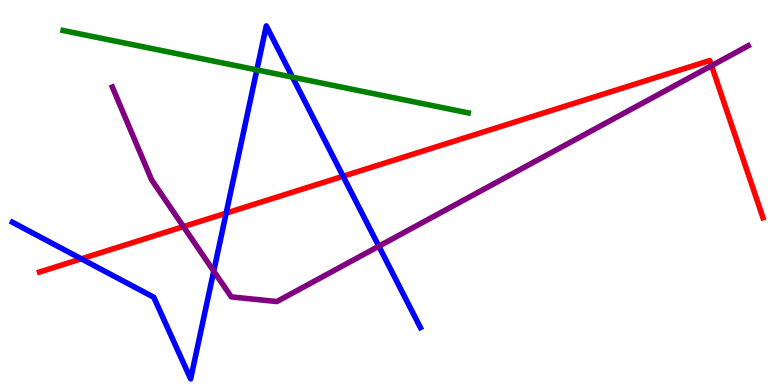[{'lines': ['blue', 'red'], 'intersections': [{'x': 1.05, 'y': 3.28}, {'x': 2.92, 'y': 4.46}, {'x': 4.43, 'y': 5.42}]}, {'lines': ['green', 'red'], 'intersections': []}, {'lines': ['purple', 'red'], 'intersections': [{'x': 2.37, 'y': 4.11}, {'x': 9.18, 'y': 8.29}]}, {'lines': ['blue', 'green'], 'intersections': [{'x': 3.31, 'y': 8.18}, {'x': 3.77, 'y': 8.0}]}, {'lines': ['blue', 'purple'], 'intersections': [{'x': 2.76, 'y': 2.96}, {'x': 4.89, 'y': 3.61}]}, {'lines': ['green', 'purple'], 'intersections': []}]